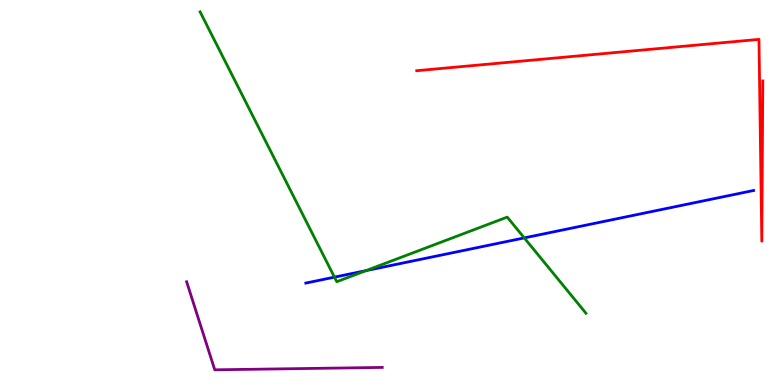[{'lines': ['blue', 'red'], 'intersections': []}, {'lines': ['green', 'red'], 'intersections': []}, {'lines': ['purple', 'red'], 'intersections': []}, {'lines': ['blue', 'green'], 'intersections': [{'x': 4.32, 'y': 2.8}, {'x': 4.72, 'y': 2.97}, {'x': 6.76, 'y': 3.82}]}, {'lines': ['blue', 'purple'], 'intersections': []}, {'lines': ['green', 'purple'], 'intersections': []}]